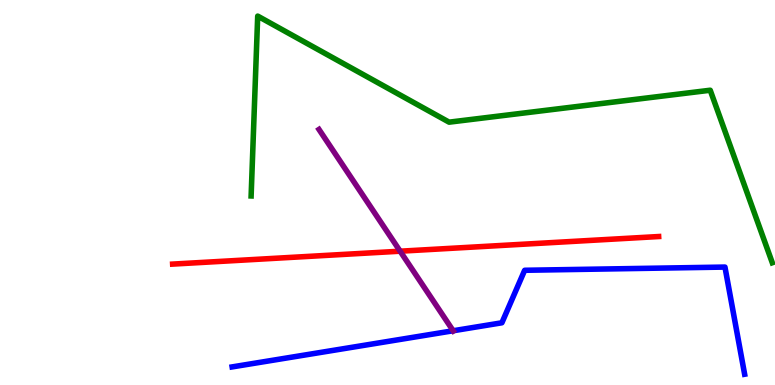[{'lines': ['blue', 'red'], 'intersections': []}, {'lines': ['green', 'red'], 'intersections': []}, {'lines': ['purple', 'red'], 'intersections': [{'x': 5.16, 'y': 3.48}]}, {'lines': ['blue', 'green'], 'intersections': []}, {'lines': ['blue', 'purple'], 'intersections': [{'x': 5.85, 'y': 1.41}]}, {'lines': ['green', 'purple'], 'intersections': []}]